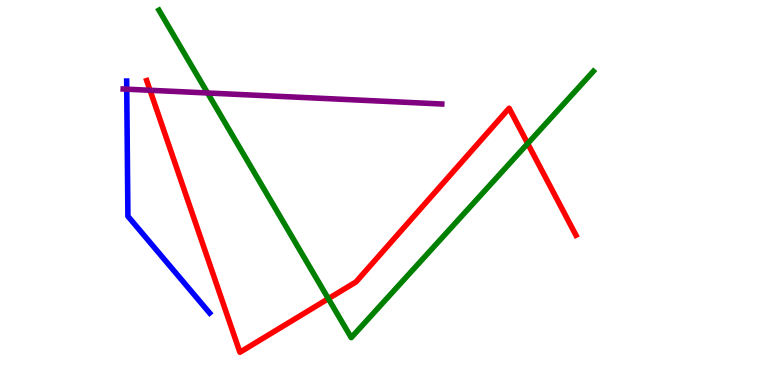[{'lines': ['blue', 'red'], 'intersections': []}, {'lines': ['green', 'red'], 'intersections': [{'x': 4.24, 'y': 2.24}, {'x': 6.81, 'y': 6.27}]}, {'lines': ['purple', 'red'], 'intersections': [{'x': 1.94, 'y': 7.66}]}, {'lines': ['blue', 'green'], 'intersections': []}, {'lines': ['blue', 'purple'], 'intersections': [{'x': 1.64, 'y': 7.68}]}, {'lines': ['green', 'purple'], 'intersections': [{'x': 2.68, 'y': 7.58}]}]